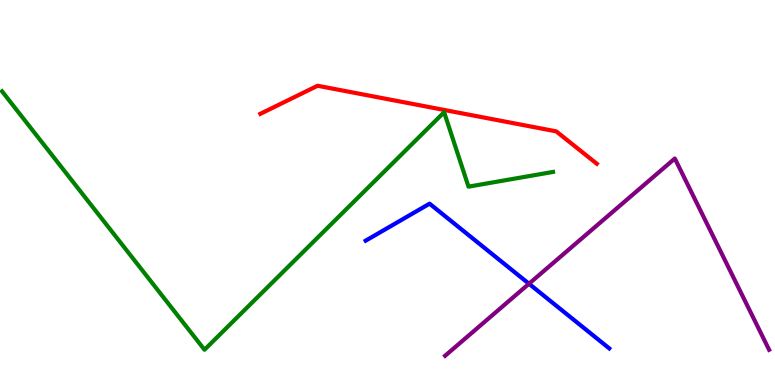[{'lines': ['blue', 'red'], 'intersections': []}, {'lines': ['green', 'red'], 'intersections': []}, {'lines': ['purple', 'red'], 'intersections': []}, {'lines': ['blue', 'green'], 'intersections': []}, {'lines': ['blue', 'purple'], 'intersections': [{'x': 6.83, 'y': 2.63}]}, {'lines': ['green', 'purple'], 'intersections': []}]